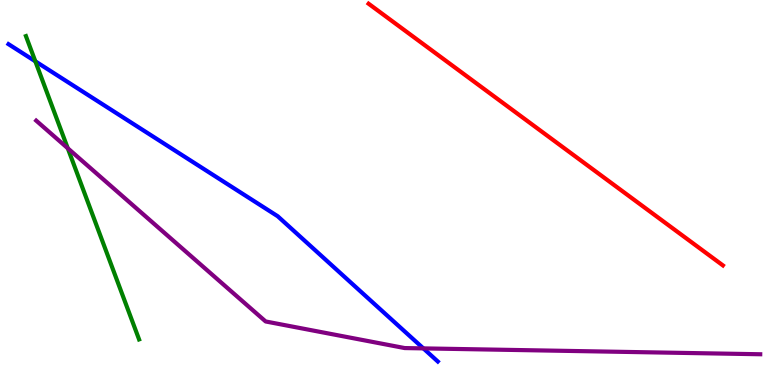[{'lines': ['blue', 'red'], 'intersections': []}, {'lines': ['green', 'red'], 'intersections': []}, {'lines': ['purple', 'red'], 'intersections': []}, {'lines': ['blue', 'green'], 'intersections': [{'x': 0.456, 'y': 8.41}]}, {'lines': ['blue', 'purple'], 'intersections': [{'x': 5.46, 'y': 0.951}]}, {'lines': ['green', 'purple'], 'intersections': [{'x': 0.874, 'y': 6.15}]}]